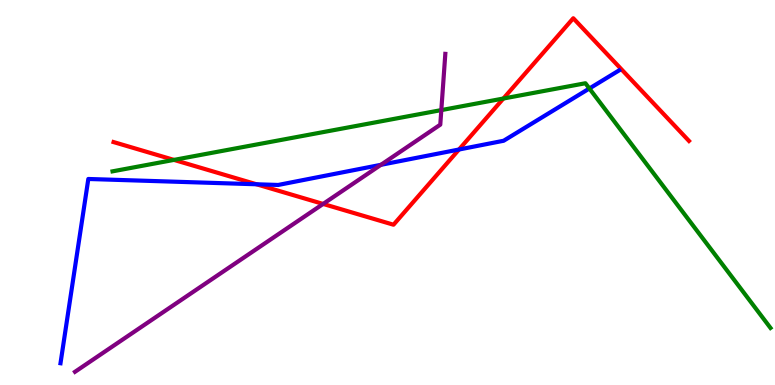[{'lines': ['blue', 'red'], 'intersections': [{'x': 3.31, 'y': 5.21}, {'x': 5.92, 'y': 6.12}]}, {'lines': ['green', 'red'], 'intersections': [{'x': 2.24, 'y': 5.85}, {'x': 6.5, 'y': 7.44}]}, {'lines': ['purple', 'red'], 'intersections': [{'x': 4.17, 'y': 4.7}]}, {'lines': ['blue', 'green'], 'intersections': [{'x': 7.61, 'y': 7.7}]}, {'lines': ['blue', 'purple'], 'intersections': [{'x': 4.92, 'y': 5.72}]}, {'lines': ['green', 'purple'], 'intersections': [{'x': 5.69, 'y': 7.14}]}]